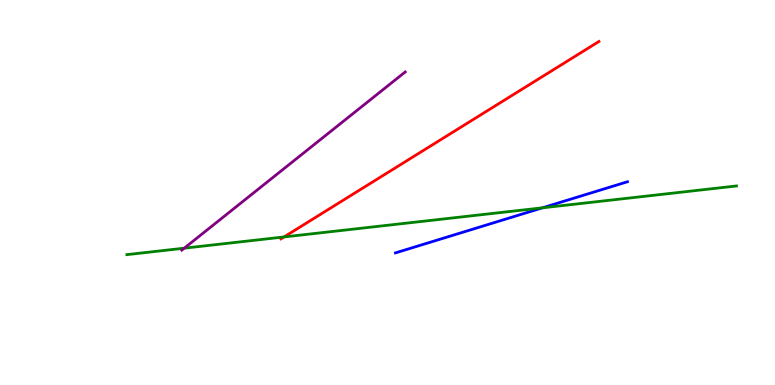[{'lines': ['blue', 'red'], 'intersections': []}, {'lines': ['green', 'red'], 'intersections': [{'x': 3.67, 'y': 3.85}]}, {'lines': ['purple', 'red'], 'intersections': []}, {'lines': ['blue', 'green'], 'intersections': [{'x': 7.0, 'y': 4.6}]}, {'lines': ['blue', 'purple'], 'intersections': []}, {'lines': ['green', 'purple'], 'intersections': [{'x': 2.38, 'y': 3.55}]}]